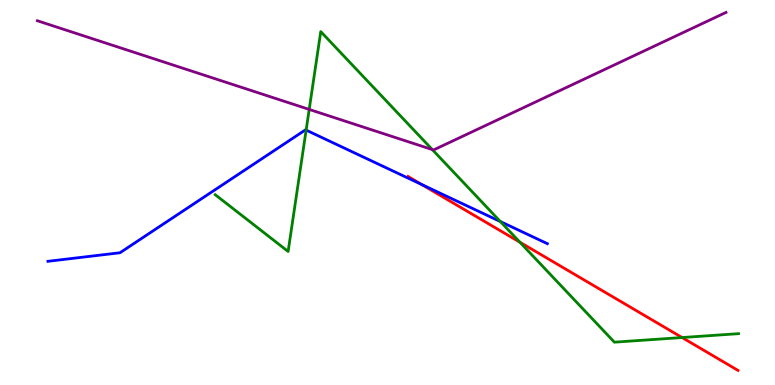[{'lines': ['blue', 'red'], 'intersections': [{'x': 5.44, 'y': 5.21}]}, {'lines': ['green', 'red'], 'intersections': [{'x': 6.71, 'y': 3.71}, {'x': 8.8, 'y': 1.23}]}, {'lines': ['purple', 'red'], 'intersections': []}, {'lines': ['blue', 'green'], 'intersections': [{'x': 3.95, 'y': 6.62}, {'x': 6.46, 'y': 4.25}]}, {'lines': ['blue', 'purple'], 'intersections': []}, {'lines': ['green', 'purple'], 'intersections': [{'x': 3.99, 'y': 7.16}, {'x': 5.58, 'y': 6.11}]}]